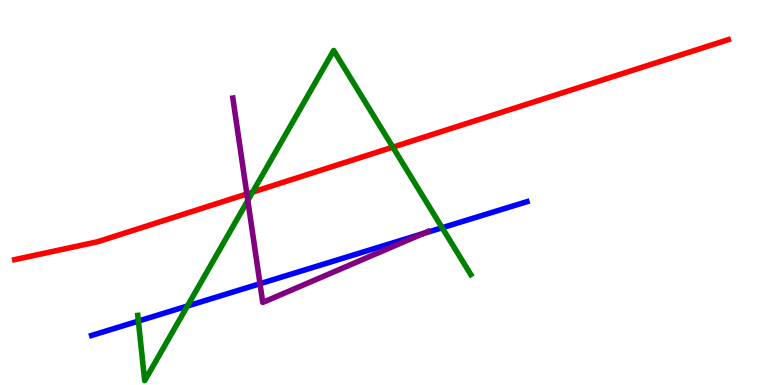[{'lines': ['blue', 'red'], 'intersections': []}, {'lines': ['green', 'red'], 'intersections': [{'x': 3.26, 'y': 5.01}, {'x': 5.07, 'y': 6.18}]}, {'lines': ['purple', 'red'], 'intersections': [{'x': 3.19, 'y': 4.96}]}, {'lines': ['blue', 'green'], 'intersections': [{'x': 1.79, 'y': 1.66}, {'x': 2.42, 'y': 2.05}, {'x': 5.71, 'y': 4.08}]}, {'lines': ['blue', 'purple'], 'intersections': [{'x': 3.35, 'y': 2.63}, {'x': 5.46, 'y': 3.93}]}, {'lines': ['green', 'purple'], 'intersections': [{'x': 3.2, 'y': 4.79}]}]